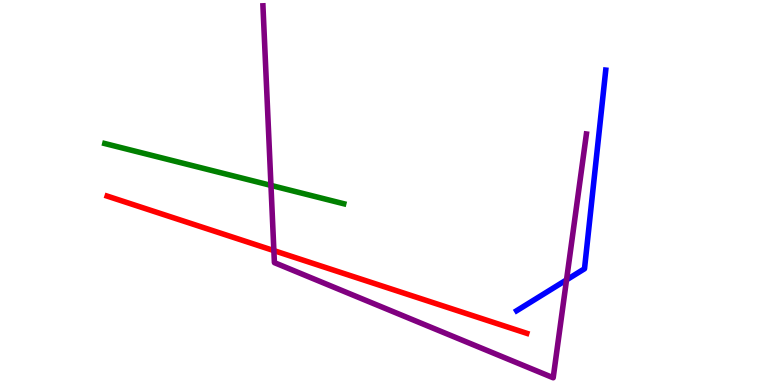[{'lines': ['blue', 'red'], 'intersections': []}, {'lines': ['green', 'red'], 'intersections': []}, {'lines': ['purple', 'red'], 'intersections': [{'x': 3.53, 'y': 3.49}]}, {'lines': ['blue', 'green'], 'intersections': []}, {'lines': ['blue', 'purple'], 'intersections': [{'x': 7.31, 'y': 2.73}]}, {'lines': ['green', 'purple'], 'intersections': [{'x': 3.5, 'y': 5.18}]}]